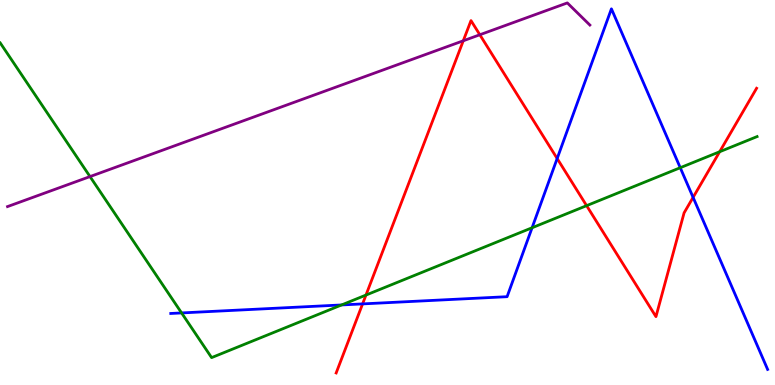[{'lines': ['blue', 'red'], 'intersections': [{'x': 4.68, 'y': 2.11}, {'x': 7.19, 'y': 5.88}, {'x': 8.94, 'y': 4.87}]}, {'lines': ['green', 'red'], 'intersections': [{'x': 4.72, 'y': 2.34}, {'x': 7.57, 'y': 4.66}, {'x': 9.29, 'y': 6.06}]}, {'lines': ['purple', 'red'], 'intersections': [{'x': 5.98, 'y': 8.94}, {'x': 6.19, 'y': 9.1}]}, {'lines': ['blue', 'green'], 'intersections': [{'x': 2.34, 'y': 1.87}, {'x': 4.41, 'y': 2.08}, {'x': 6.87, 'y': 4.08}, {'x': 8.78, 'y': 5.64}]}, {'lines': ['blue', 'purple'], 'intersections': []}, {'lines': ['green', 'purple'], 'intersections': [{'x': 1.16, 'y': 5.41}]}]